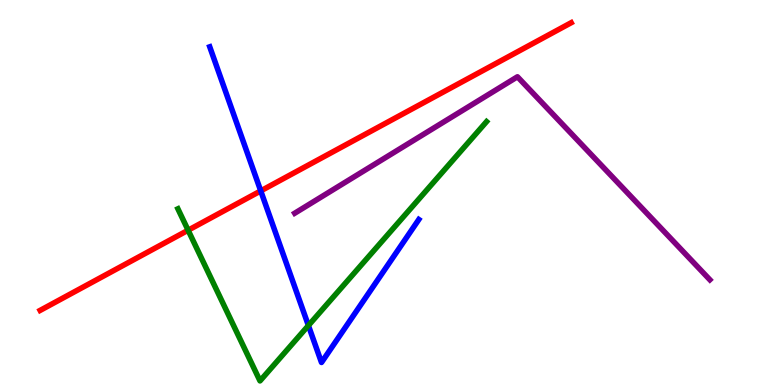[{'lines': ['blue', 'red'], 'intersections': [{'x': 3.36, 'y': 5.04}]}, {'lines': ['green', 'red'], 'intersections': [{'x': 2.43, 'y': 4.02}]}, {'lines': ['purple', 'red'], 'intersections': []}, {'lines': ['blue', 'green'], 'intersections': [{'x': 3.98, 'y': 1.55}]}, {'lines': ['blue', 'purple'], 'intersections': []}, {'lines': ['green', 'purple'], 'intersections': []}]